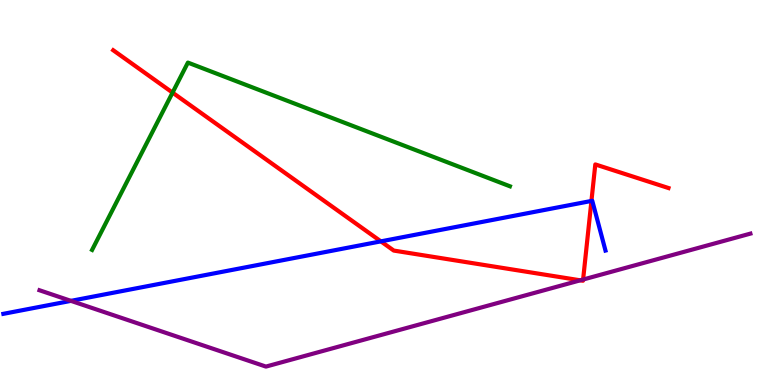[{'lines': ['blue', 'red'], 'intersections': [{'x': 4.91, 'y': 3.73}, {'x': 7.63, 'y': 4.78}]}, {'lines': ['green', 'red'], 'intersections': [{'x': 2.23, 'y': 7.59}]}, {'lines': ['purple', 'red'], 'intersections': [{'x': 7.49, 'y': 2.72}, {'x': 7.52, 'y': 2.74}]}, {'lines': ['blue', 'green'], 'intersections': []}, {'lines': ['blue', 'purple'], 'intersections': [{'x': 0.916, 'y': 2.19}]}, {'lines': ['green', 'purple'], 'intersections': []}]